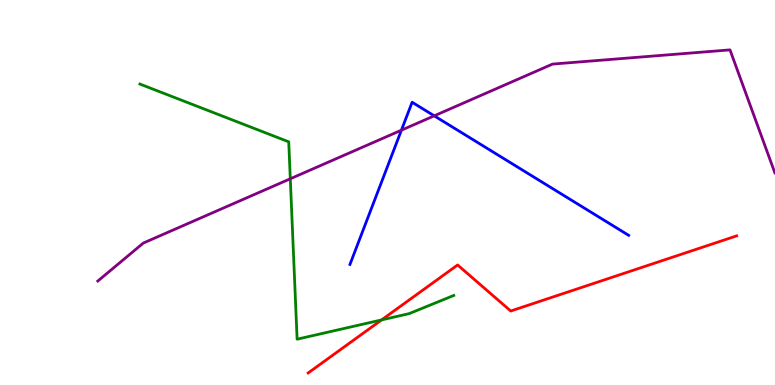[{'lines': ['blue', 'red'], 'intersections': []}, {'lines': ['green', 'red'], 'intersections': [{'x': 4.92, 'y': 1.69}]}, {'lines': ['purple', 'red'], 'intersections': []}, {'lines': ['blue', 'green'], 'intersections': []}, {'lines': ['blue', 'purple'], 'intersections': [{'x': 5.18, 'y': 6.62}, {'x': 5.6, 'y': 6.99}]}, {'lines': ['green', 'purple'], 'intersections': [{'x': 3.75, 'y': 5.36}]}]